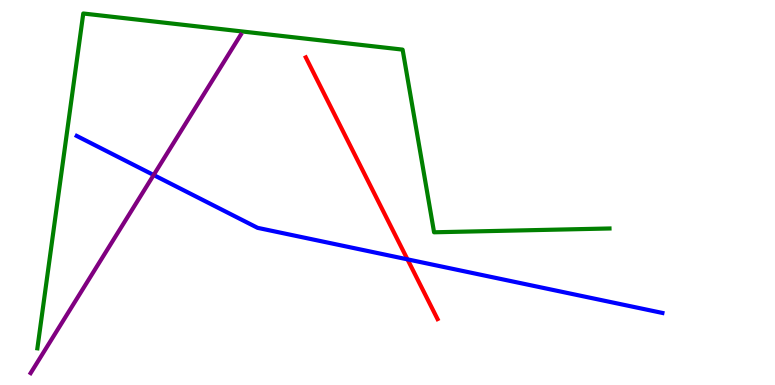[{'lines': ['blue', 'red'], 'intersections': [{'x': 5.26, 'y': 3.26}]}, {'lines': ['green', 'red'], 'intersections': []}, {'lines': ['purple', 'red'], 'intersections': []}, {'lines': ['blue', 'green'], 'intersections': []}, {'lines': ['blue', 'purple'], 'intersections': [{'x': 1.98, 'y': 5.45}]}, {'lines': ['green', 'purple'], 'intersections': []}]